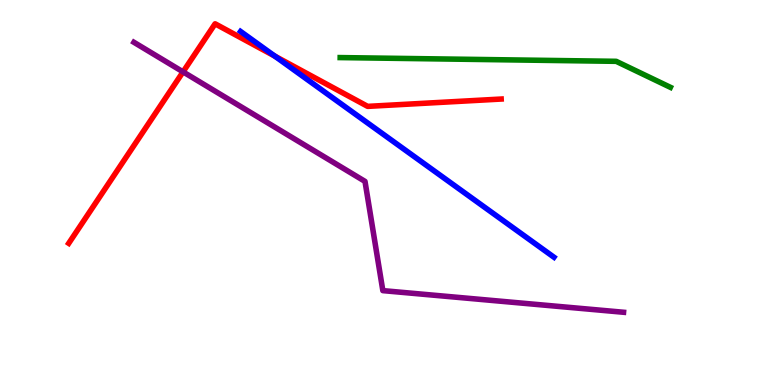[{'lines': ['blue', 'red'], 'intersections': [{'x': 3.55, 'y': 8.54}]}, {'lines': ['green', 'red'], 'intersections': []}, {'lines': ['purple', 'red'], 'intersections': [{'x': 2.36, 'y': 8.13}]}, {'lines': ['blue', 'green'], 'intersections': []}, {'lines': ['blue', 'purple'], 'intersections': []}, {'lines': ['green', 'purple'], 'intersections': []}]